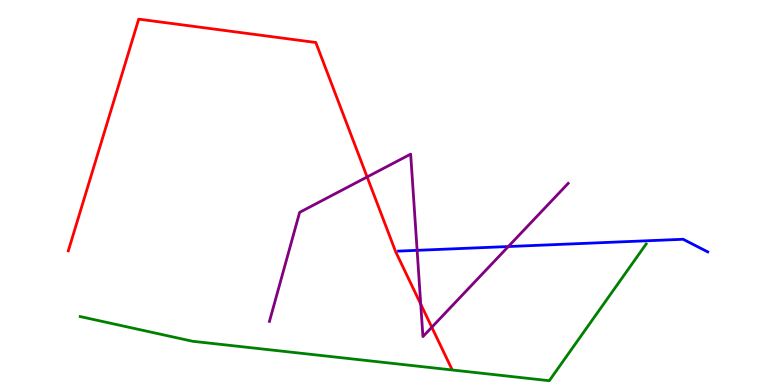[{'lines': ['blue', 'red'], 'intersections': []}, {'lines': ['green', 'red'], 'intersections': []}, {'lines': ['purple', 'red'], 'intersections': [{'x': 4.74, 'y': 5.4}, {'x': 5.43, 'y': 2.1}, {'x': 5.57, 'y': 1.5}]}, {'lines': ['blue', 'green'], 'intersections': []}, {'lines': ['blue', 'purple'], 'intersections': [{'x': 5.38, 'y': 3.5}, {'x': 6.56, 'y': 3.6}]}, {'lines': ['green', 'purple'], 'intersections': []}]